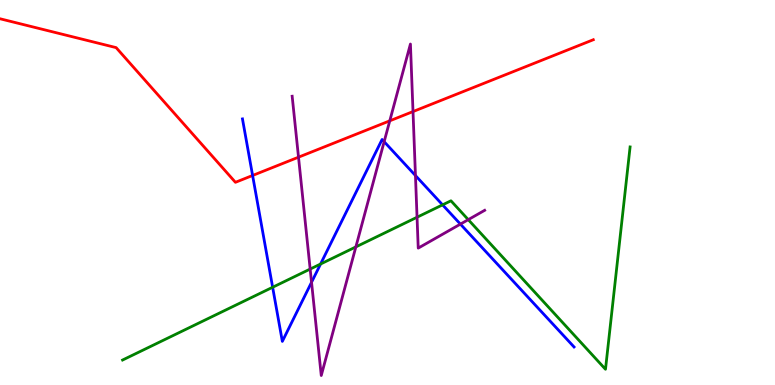[{'lines': ['blue', 'red'], 'intersections': [{'x': 3.26, 'y': 5.44}]}, {'lines': ['green', 'red'], 'intersections': []}, {'lines': ['purple', 'red'], 'intersections': [{'x': 3.85, 'y': 5.92}, {'x': 5.03, 'y': 6.86}, {'x': 5.33, 'y': 7.1}]}, {'lines': ['blue', 'green'], 'intersections': [{'x': 3.52, 'y': 2.54}, {'x': 4.14, 'y': 3.14}, {'x': 5.71, 'y': 4.68}]}, {'lines': ['blue', 'purple'], 'intersections': [{'x': 4.02, 'y': 2.67}, {'x': 4.96, 'y': 6.32}, {'x': 5.36, 'y': 5.44}, {'x': 5.94, 'y': 4.18}]}, {'lines': ['green', 'purple'], 'intersections': [{'x': 4.0, 'y': 3.01}, {'x': 4.59, 'y': 3.59}, {'x': 5.38, 'y': 4.36}, {'x': 6.04, 'y': 4.29}]}]